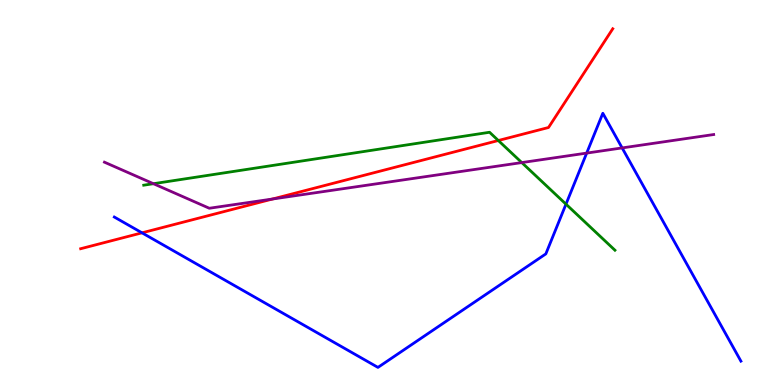[{'lines': ['blue', 'red'], 'intersections': [{'x': 1.83, 'y': 3.95}]}, {'lines': ['green', 'red'], 'intersections': [{'x': 6.43, 'y': 6.35}]}, {'lines': ['purple', 'red'], 'intersections': [{'x': 3.52, 'y': 4.83}]}, {'lines': ['blue', 'green'], 'intersections': [{'x': 7.3, 'y': 4.7}]}, {'lines': ['blue', 'purple'], 'intersections': [{'x': 7.57, 'y': 6.02}, {'x': 8.03, 'y': 6.16}]}, {'lines': ['green', 'purple'], 'intersections': [{'x': 1.98, 'y': 5.23}, {'x': 6.73, 'y': 5.78}]}]